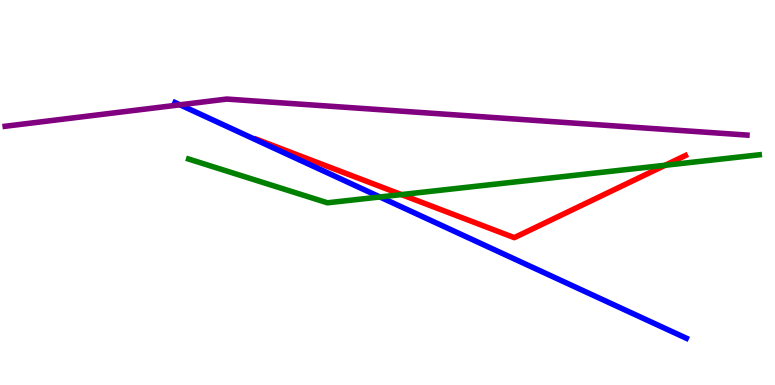[{'lines': ['blue', 'red'], 'intersections': []}, {'lines': ['green', 'red'], 'intersections': [{'x': 5.18, 'y': 4.95}, {'x': 8.58, 'y': 5.71}]}, {'lines': ['purple', 'red'], 'intersections': []}, {'lines': ['blue', 'green'], 'intersections': [{'x': 4.9, 'y': 4.88}]}, {'lines': ['blue', 'purple'], 'intersections': [{'x': 2.32, 'y': 7.28}]}, {'lines': ['green', 'purple'], 'intersections': []}]